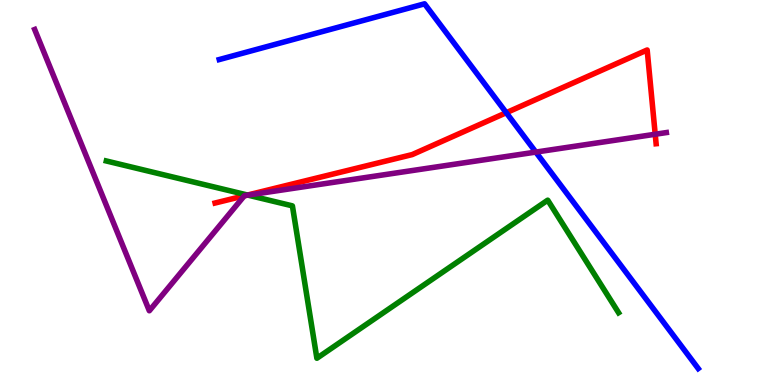[{'lines': ['blue', 'red'], 'intersections': [{'x': 6.53, 'y': 7.07}]}, {'lines': ['green', 'red'], 'intersections': [{'x': 3.19, 'y': 4.93}]}, {'lines': ['purple', 'red'], 'intersections': [{'x': 3.15, 'y': 4.91}, {'x': 3.18, 'y': 4.93}, {'x': 8.45, 'y': 6.51}]}, {'lines': ['blue', 'green'], 'intersections': []}, {'lines': ['blue', 'purple'], 'intersections': [{'x': 6.91, 'y': 6.05}]}, {'lines': ['green', 'purple'], 'intersections': [{'x': 3.2, 'y': 4.93}]}]